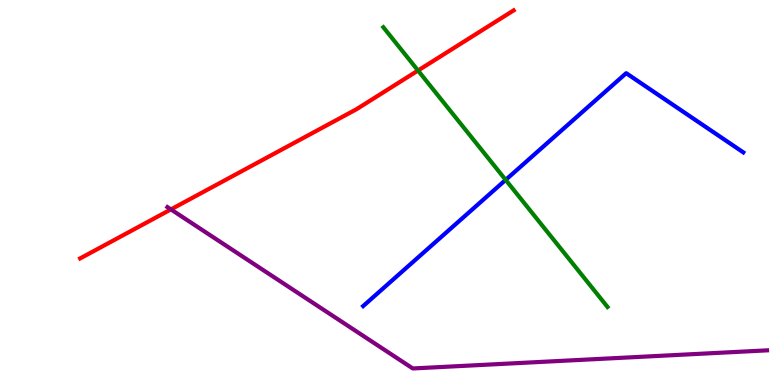[{'lines': ['blue', 'red'], 'intersections': []}, {'lines': ['green', 'red'], 'intersections': [{'x': 5.39, 'y': 8.17}]}, {'lines': ['purple', 'red'], 'intersections': [{'x': 2.21, 'y': 4.56}]}, {'lines': ['blue', 'green'], 'intersections': [{'x': 6.52, 'y': 5.33}]}, {'lines': ['blue', 'purple'], 'intersections': []}, {'lines': ['green', 'purple'], 'intersections': []}]